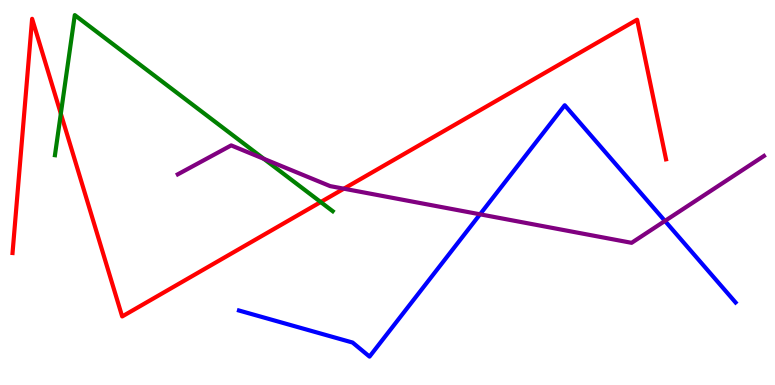[{'lines': ['blue', 'red'], 'intersections': []}, {'lines': ['green', 'red'], 'intersections': [{'x': 0.785, 'y': 7.05}, {'x': 4.14, 'y': 4.75}]}, {'lines': ['purple', 'red'], 'intersections': [{'x': 4.44, 'y': 5.1}]}, {'lines': ['blue', 'green'], 'intersections': []}, {'lines': ['blue', 'purple'], 'intersections': [{'x': 6.19, 'y': 4.43}, {'x': 8.58, 'y': 4.26}]}, {'lines': ['green', 'purple'], 'intersections': [{'x': 3.4, 'y': 5.87}]}]